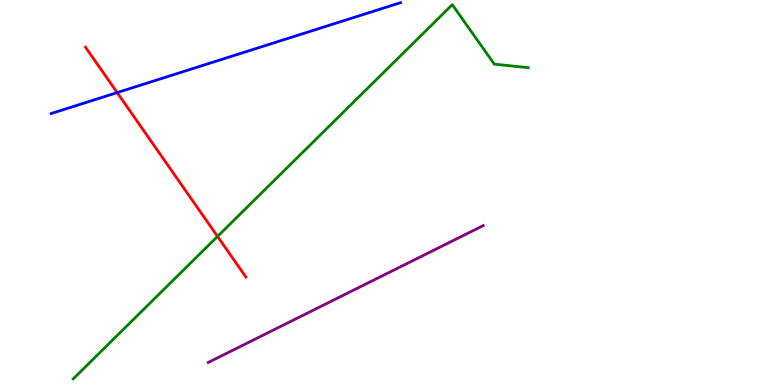[{'lines': ['blue', 'red'], 'intersections': [{'x': 1.51, 'y': 7.6}]}, {'lines': ['green', 'red'], 'intersections': [{'x': 2.81, 'y': 3.86}]}, {'lines': ['purple', 'red'], 'intersections': []}, {'lines': ['blue', 'green'], 'intersections': []}, {'lines': ['blue', 'purple'], 'intersections': []}, {'lines': ['green', 'purple'], 'intersections': []}]